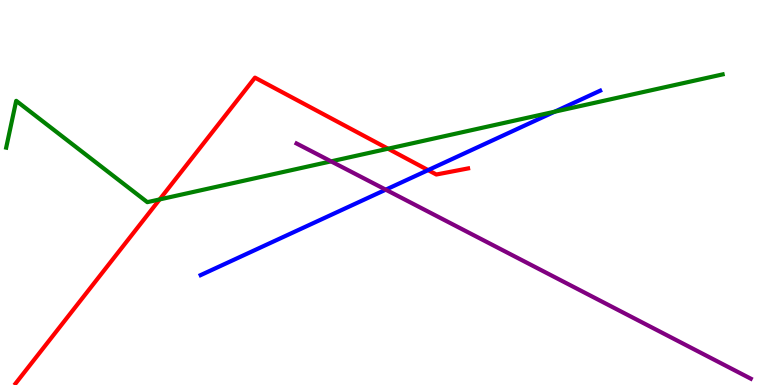[{'lines': ['blue', 'red'], 'intersections': [{'x': 5.52, 'y': 5.58}]}, {'lines': ['green', 'red'], 'intersections': [{'x': 2.06, 'y': 4.82}, {'x': 5.01, 'y': 6.14}]}, {'lines': ['purple', 'red'], 'intersections': []}, {'lines': ['blue', 'green'], 'intersections': [{'x': 7.16, 'y': 7.1}]}, {'lines': ['blue', 'purple'], 'intersections': [{'x': 4.98, 'y': 5.07}]}, {'lines': ['green', 'purple'], 'intersections': [{'x': 4.27, 'y': 5.81}]}]